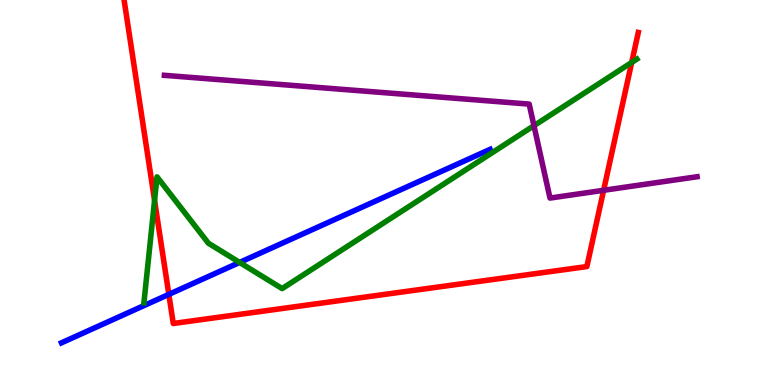[{'lines': ['blue', 'red'], 'intersections': [{'x': 2.18, 'y': 2.35}]}, {'lines': ['green', 'red'], 'intersections': [{'x': 1.99, 'y': 4.79}, {'x': 8.15, 'y': 8.38}]}, {'lines': ['purple', 'red'], 'intersections': [{'x': 7.79, 'y': 5.06}]}, {'lines': ['blue', 'green'], 'intersections': [{'x': 3.09, 'y': 3.18}]}, {'lines': ['blue', 'purple'], 'intersections': []}, {'lines': ['green', 'purple'], 'intersections': [{'x': 6.89, 'y': 6.74}]}]